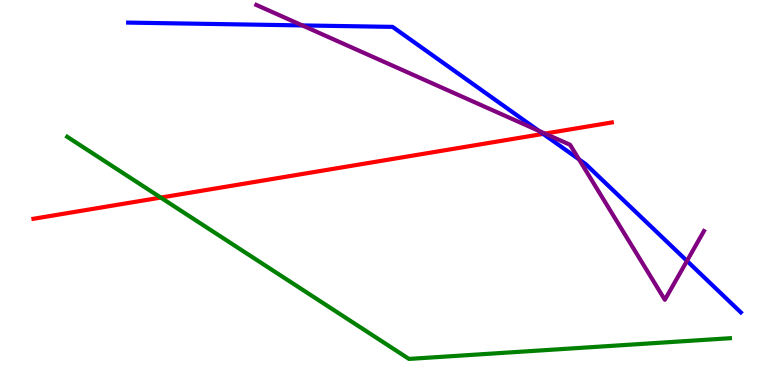[{'lines': ['blue', 'red'], 'intersections': [{'x': 7.01, 'y': 6.52}]}, {'lines': ['green', 'red'], 'intersections': [{'x': 2.07, 'y': 4.87}]}, {'lines': ['purple', 'red'], 'intersections': [{'x': 7.03, 'y': 6.53}]}, {'lines': ['blue', 'green'], 'intersections': []}, {'lines': ['blue', 'purple'], 'intersections': [{'x': 3.9, 'y': 9.34}, {'x': 6.95, 'y': 6.6}, {'x': 7.47, 'y': 5.86}, {'x': 8.86, 'y': 3.22}]}, {'lines': ['green', 'purple'], 'intersections': []}]